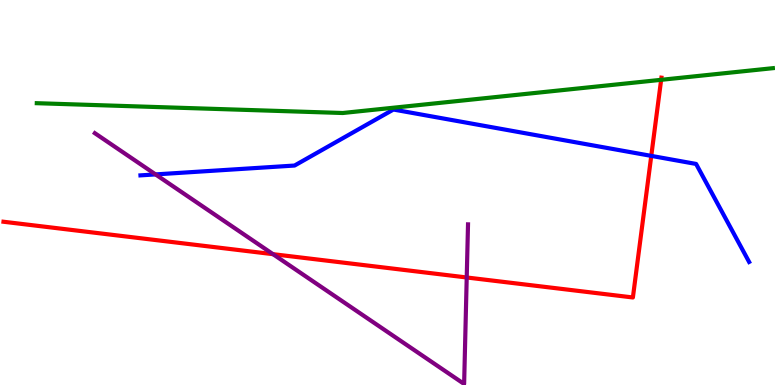[{'lines': ['blue', 'red'], 'intersections': [{'x': 8.4, 'y': 5.95}]}, {'lines': ['green', 'red'], 'intersections': [{'x': 8.53, 'y': 7.93}]}, {'lines': ['purple', 'red'], 'intersections': [{'x': 3.52, 'y': 3.4}, {'x': 6.02, 'y': 2.79}]}, {'lines': ['blue', 'green'], 'intersections': []}, {'lines': ['blue', 'purple'], 'intersections': [{'x': 2.01, 'y': 5.47}]}, {'lines': ['green', 'purple'], 'intersections': []}]